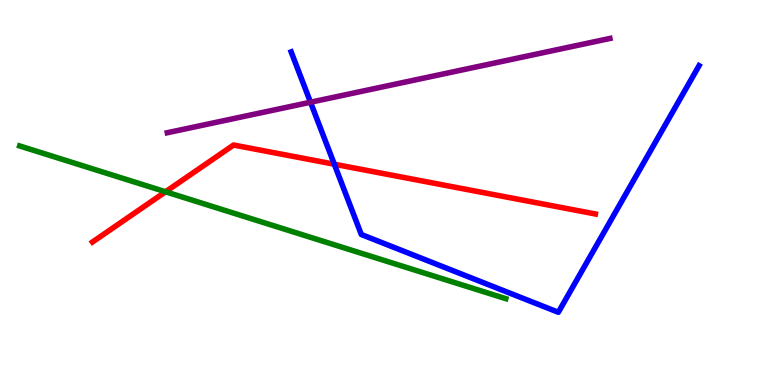[{'lines': ['blue', 'red'], 'intersections': [{'x': 4.31, 'y': 5.73}]}, {'lines': ['green', 'red'], 'intersections': [{'x': 2.14, 'y': 5.02}]}, {'lines': ['purple', 'red'], 'intersections': []}, {'lines': ['blue', 'green'], 'intersections': []}, {'lines': ['blue', 'purple'], 'intersections': [{'x': 4.01, 'y': 7.34}]}, {'lines': ['green', 'purple'], 'intersections': []}]